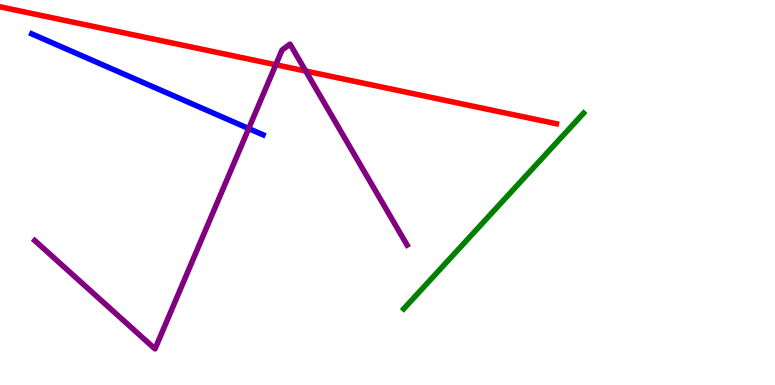[{'lines': ['blue', 'red'], 'intersections': []}, {'lines': ['green', 'red'], 'intersections': []}, {'lines': ['purple', 'red'], 'intersections': [{'x': 3.56, 'y': 8.32}, {'x': 3.94, 'y': 8.15}]}, {'lines': ['blue', 'green'], 'intersections': []}, {'lines': ['blue', 'purple'], 'intersections': [{'x': 3.21, 'y': 6.66}]}, {'lines': ['green', 'purple'], 'intersections': []}]